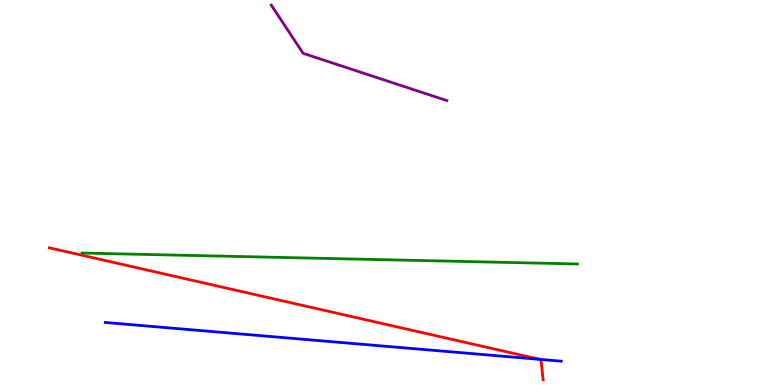[{'lines': ['blue', 'red'], 'intersections': [{'x': 6.97, 'y': 0.665}]}, {'lines': ['green', 'red'], 'intersections': []}, {'lines': ['purple', 'red'], 'intersections': []}, {'lines': ['blue', 'green'], 'intersections': []}, {'lines': ['blue', 'purple'], 'intersections': []}, {'lines': ['green', 'purple'], 'intersections': []}]